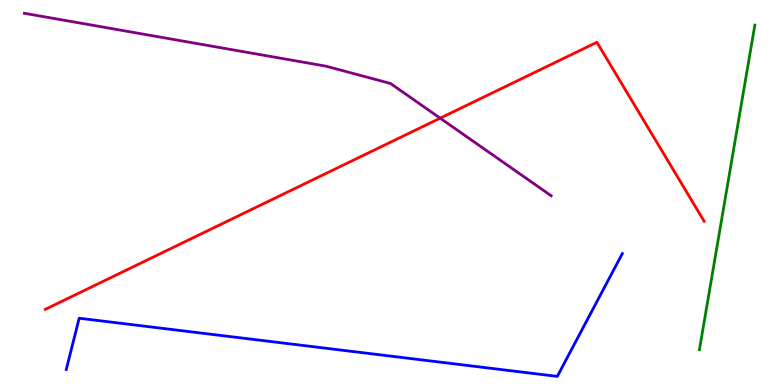[{'lines': ['blue', 'red'], 'intersections': []}, {'lines': ['green', 'red'], 'intersections': []}, {'lines': ['purple', 'red'], 'intersections': [{'x': 5.68, 'y': 6.93}]}, {'lines': ['blue', 'green'], 'intersections': []}, {'lines': ['blue', 'purple'], 'intersections': []}, {'lines': ['green', 'purple'], 'intersections': []}]